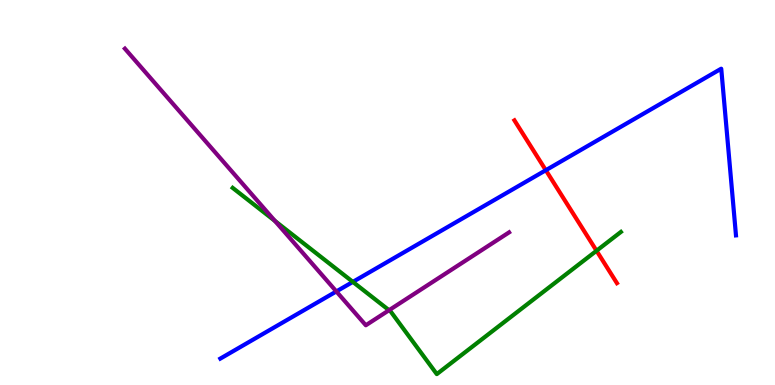[{'lines': ['blue', 'red'], 'intersections': [{'x': 7.04, 'y': 5.58}]}, {'lines': ['green', 'red'], 'intersections': [{'x': 7.7, 'y': 3.49}]}, {'lines': ['purple', 'red'], 'intersections': []}, {'lines': ['blue', 'green'], 'intersections': [{'x': 4.55, 'y': 2.68}]}, {'lines': ['blue', 'purple'], 'intersections': [{'x': 4.34, 'y': 2.43}]}, {'lines': ['green', 'purple'], 'intersections': [{'x': 3.55, 'y': 4.26}, {'x': 5.02, 'y': 1.94}]}]